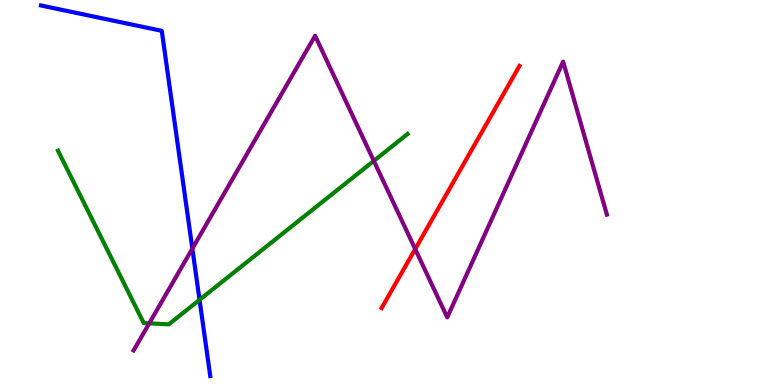[{'lines': ['blue', 'red'], 'intersections': []}, {'lines': ['green', 'red'], 'intersections': []}, {'lines': ['purple', 'red'], 'intersections': [{'x': 5.36, 'y': 3.53}]}, {'lines': ['blue', 'green'], 'intersections': [{'x': 2.57, 'y': 2.21}]}, {'lines': ['blue', 'purple'], 'intersections': [{'x': 2.48, 'y': 3.54}]}, {'lines': ['green', 'purple'], 'intersections': [{'x': 1.93, 'y': 1.6}, {'x': 4.82, 'y': 5.82}]}]